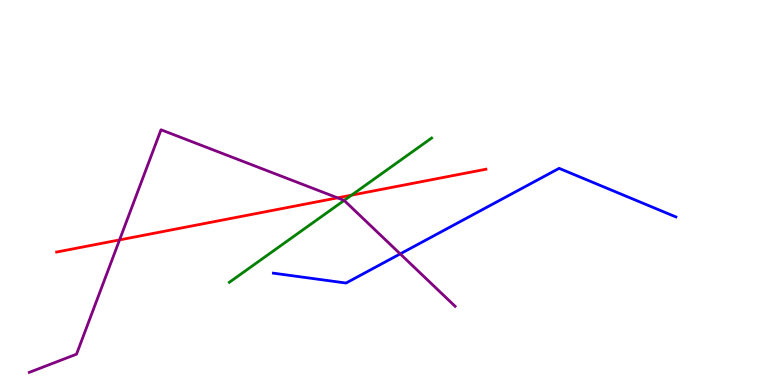[{'lines': ['blue', 'red'], 'intersections': []}, {'lines': ['green', 'red'], 'intersections': [{'x': 4.54, 'y': 4.93}]}, {'lines': ['purple', 'red'], 'intersections': [{'x': 1.54, 'y': 3.77}, {'x': 4.36, 'y': 4.86}]}, {'lines': ['blue', 'green'], 'intersections': []}, {'lines': ['blue', 'purple'], 'intersections': [{'x': 5.16, 'y': 3.41}]}, {'lines': ['green', 'purple'], 'intersections': [{'x': 4.44, 'y': 4.79}]}]